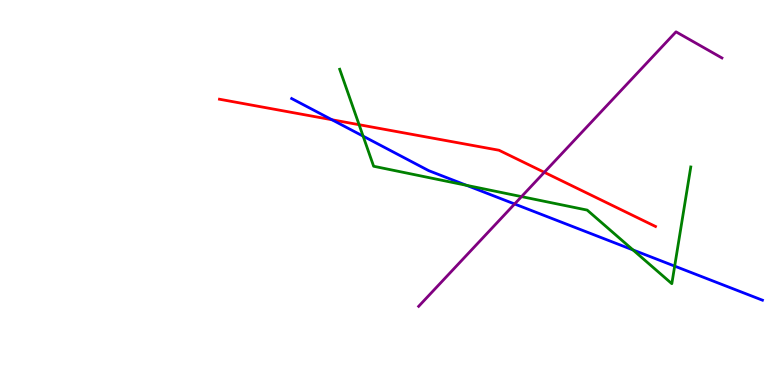[{'lines': ['blue', 'red'], 'intersections': [{'x': 4.28, 'y': 6.89}]}, {'lines': ['green', 'red'], 'intersections': [{'x': 4.63, 'y': 6.76}]}, {'lines': ['purple', 'red'], 'intersections': [{'x': 7.02, 'y': 5.52}]}, {'lines': ['blue', 'green'], 'intersections': [{'x': 4.69, 'y': 6.46}, {'x': 6.02, 'y': 5.19}, {'x': 8.17, 'y': 3.51}, {'x': 8.71, 'y': 3.09}]}, {'lines': ['blue', 'purple'], 'intersections': [{'x': 6.64, 'y': 4.7}]}, {'lines': ['green', 'purple'], 'intersections': [{'x': 6.73, 'y': 4.89}]}]